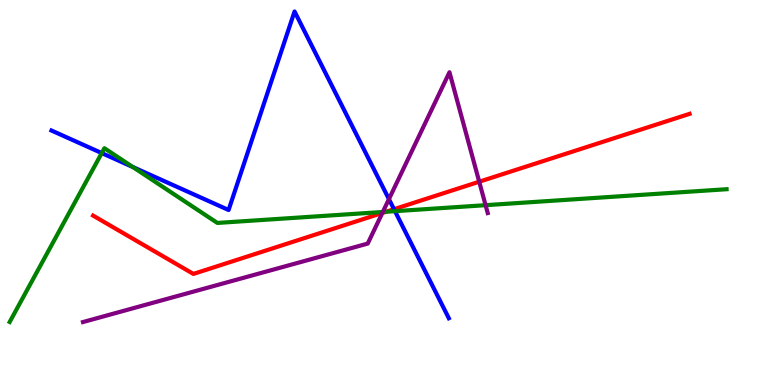[{'lines': ['blue', 'red'], 'intersections': [{'x': 5.08, 'y': 4.57}]}, {'lines': ['green', 'red'], 'intersections': [{'x': 4.98, 'y': 4.5}]}, {'lines': ['purple', 'red'], 'intersections': [{'x': 4.93, 'y': 4.47}, {'x': 6.18, 'y': 5.28}]}, {'lines': ['blue', 'green'], 'intersections': [{'x': 1.31, 'y': 6.02}, {'x': 1.71, 'y': 5.66}, {'x': 5.1, 'y': 4.51}]}, {'lines': ['blue', 'purple'], 'intersections': [{'x': 5.02, 'y': 4.83}]}, {'lines': ['green', 'purple'], 'intersections': [{'x': 4.94, 'y': 4.49}, {'x': 6.27, 'y': 4.67}]}]